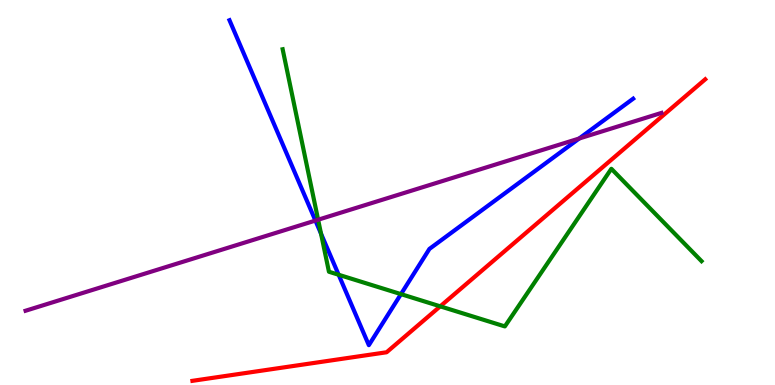[{'lines': ['blue', 'red'], 'intersections': []}, {'lines': ['green', 'red'], 'intersections': [{'x': 5.68, 'y': 2.04}]}, {'lines': ['purple', 'red'], 'intersections': []}, {'lines': ['blue', 'green'], 'intersections': [{'x': 4.14, 'y': 3.93}, {'x': 4.37, 'y': 2.86}, {'x': 5.17, 'y': 2.36}]}, {'lines': ['blue', 'purple'], 'intersections': [{'x': 4.07, 'y': 4.27}, {'x': 7.47, 'y': 6.4}]}, {'lines': ['green', 'purple'], 'intersections': [{'x': 4.1, 'y': 4.29}]}]